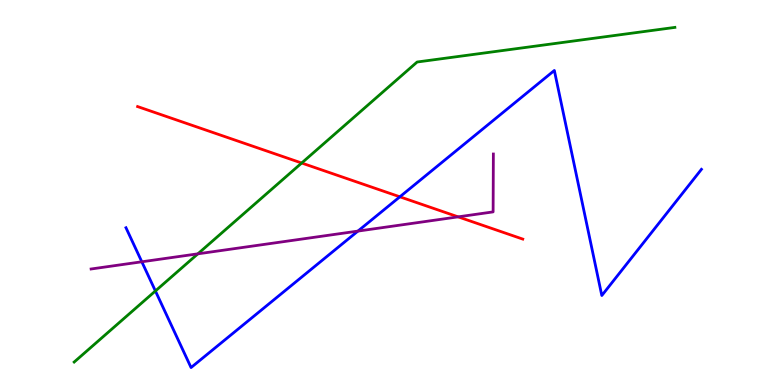[{'lines': ['blue', 'red'], 'intersections': [{'x': 5.16, 'y': 4.89}]}, {'lines': ['green', 'red'], 'intersections': [{'x': 3.89, 'y': 5.77}]}, {'lines': ['purple', 'red'], 'intersections': [{'x': 5.91, 'y': 4.37}]}, {'lines': ['blue', 'green'], 'intersections': [{'x': 2.01, 'y': 2.44}]}, {'lines': ['blue', 'purple'], 'intersections': [{'x': 1.83, 'y': 3.2}, {'x': 4.62, 'y': 4.0}]}, {'lines': ['green', 'purple'], 'intersections': [{'x': 2.55, 'y': 3.41}]}]